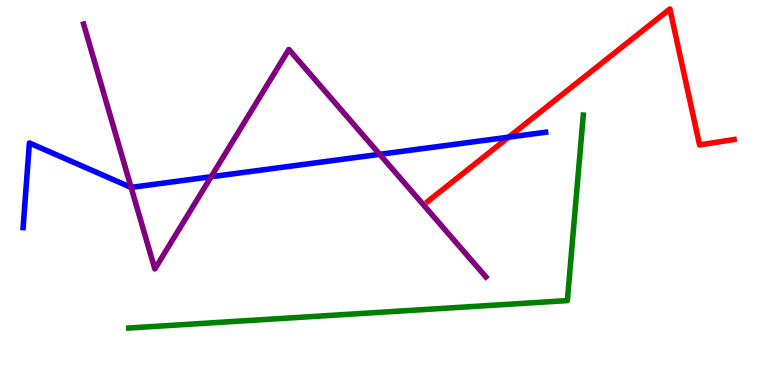[{'lines': ['blue', 'red'], 'intersections': [{'x': 6.56, 'y': 6.44}]}, {'lines': ['green', 'red'], 'intersections': []}, {'lines': ['purple', 'red'], 'intersections': []}, {'lines': ['blue', 'green'], 'intersections': []}, {'lines': ['blue', 'purple'], 'intersections': [{'x': 1.69, 'y': 5.13}, {'x': 2.72, 'y': 5.41}, {'x': 4.9, 'y': 5.99}]}, {'lines': ['green', 'purple'], 'intersections': []}]